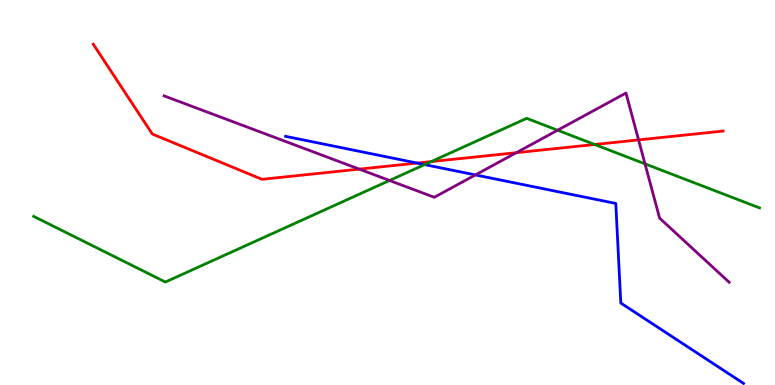[{'lines': ['blue', 'red'], 'intersections': [{'x': 5.38, 'y': 5.76}]}, {'lines': ['green', 'red'], 'intersections': [{'x': 5.56, 'y': 5.8}, {'x': 7.67, 'y': 6.25}]}, {'lines': ['purple', 'red'], 'intersections': [{'x': 4.64, 'y': 5.61}, {'x': 6.66, 'y': 6.03}, {'x': 8.24, 'y': 6.37}]}, {'lines': ['blue', 'green'], 'intersections': [{'x': 5.48, 'y': 5.72}]}, {'lines': ['blue', 'purple'], 'intersections': [{'x': 6.13, 'y': 5.46}]}, {'lines': ['green', 'purple'], 'intersections': [{'x': 5.03, 'y': 5.31}, {'x': 7.19, 'y': 6.62}, {'x': 8.32, 'y': 5.74}]}]